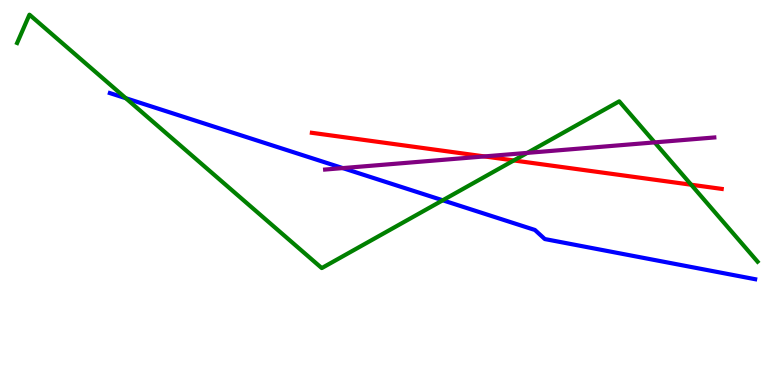[{'lines': ['blue', 'red'], 'intersections': []}, {'lines': ['green', 'red'], 'intersections': [{'x': 6.63, 'y': 5.83}, {'x': 8.92, 'y': 5.2}]}, {'lines': ['purple', 'red'], 'intersections': [{'x': 6.25, 'y': 5.94}]}, {'lines': ['blue', 'green'], 'intersections': [{'x': 1.62, 'y': 7.45}, {'x': 5.71, 'y': 4.8}]}, {'lines': ['blue', 'purple'], 'intersections': [{'x': 4.42, 'y': 5.63}]}, {'lines': ['green', 'purple'], 'intersections': [{'x': 6.8, 'y': 6.03}, {'x': 8.45, 'y': 6.3}]}]